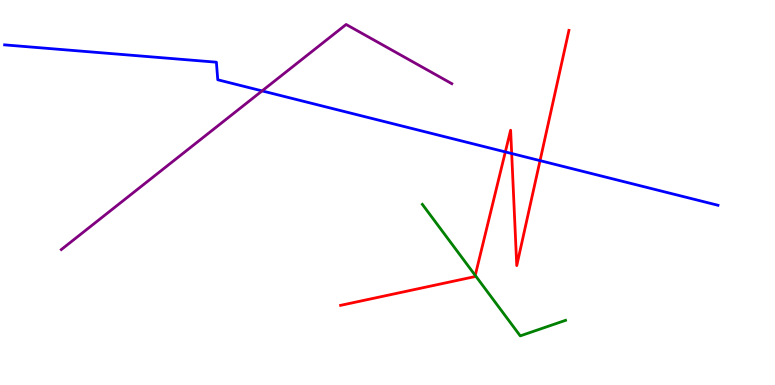[{'lines': ['blue', 'red'], 'intersections': [{'x': 6.52, 'y': 6.05}, {'x': 6.6, 'y': 6.01}, {'x': 6.97, 'y': 5.83}]}, {'lines': ['green', 'red'], 'intersections': [{'x': 6.13, 'y': 2.85}]}, {'lines': ['purple', 'red'], 'intersections': []}, {'lines': ['blue', 'green'], 'intersections': []}, {'lines': ['blue', 'purple'], 'intersections': [{'x': 3.38, 'y': 7.64}]}, {'lines': ['green', 'purple'], 'intersections': []}]